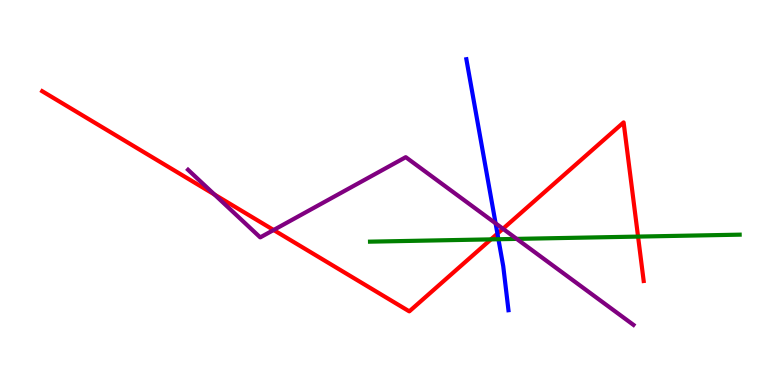[{'lines': ['blue', 'red'], 'intersections': [{'x': 6.42, 'y': 3.93}]}, {'lines': ['green', 'red'], 'intersections': [{'x': 6.33, 'y': 3.78}, {'x': 8.23, 'y': 3.85}]}, {'lines': ['purple', 'red'], 'intersections': [{'x': 2.77, 'y': 4.95}, {'x': 3.53, 'y': 4.03}, {'x': 6.49, 'y': 4.06}]}, {'lines': ['blue', 'green'], 'intersections': [{'x': 6.43, 'y': 3.79}]}, {'lines': ['blue', 'purple'], 'intersections': [{'x': 6.39, 'y': 4.2}]}, {'lines': ['green', 'purple'], 'intersections': [{'x': 6.67, 'y': 3.8}]}]